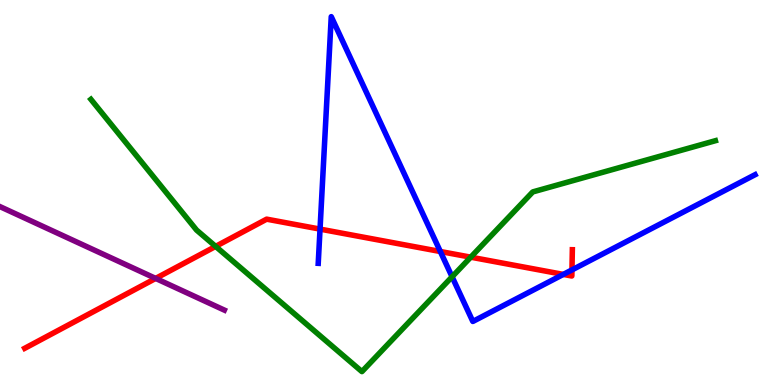[{'lines': ['blue', 'red'], 'intersections': [{'x': 4.13, 'y': 4.05}, {'x': 5.68, 'y': 3.47}, {'x': 7.27, 'y': 2.87}, {'x': 7.38, 'y': 2.99}]}, {'lines': ['green', 'red'], 'intersections': [{'x': 2.78, 'y': 3.6}, {'x': 6.07, 'y': 3.32}]}, {'lines': ['purple', 'red'], 'intersections': [{'x': 2.01, 'y': 2.77}]}, {'lines': ['blue', 'green'], 'intersections': [{'x': 5.83, 'y': 2.81}]}, {'lines': ['blue', 'purple'], 'intersections': []}, {'lines': ['green', 'purple'], 'intersections': []}]